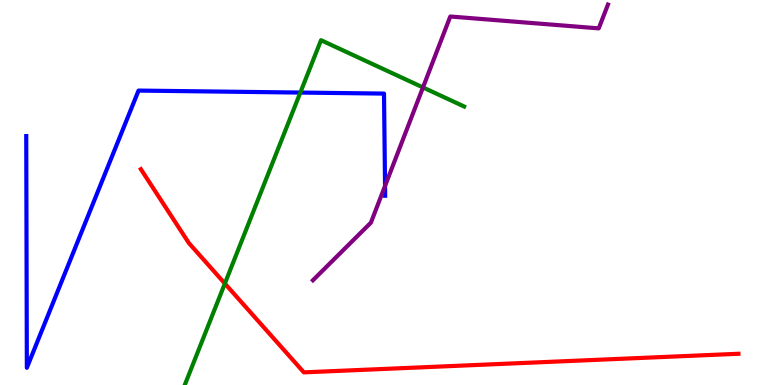[{'lines': ['blue', 'red'], 'intersections': []}, {'lines': ['green', 'red'], 'intersections': [{'x': 2.9, 'y': 2.64}]}, {'lines': ['purple', 'red'], 'intersections': []}, {'lines': ['blue', 'green'], 'intersections': [{'x': 3.88, 'y': 7.6}]}, {'lines': ['blue', 'purple'], 'intersections': [{'x': 4.97, 'y': 5.17}]}, {'lines': ['green', 'purple'], 'intersections': [{'x': 5.46, 'y': 7.73}]}]